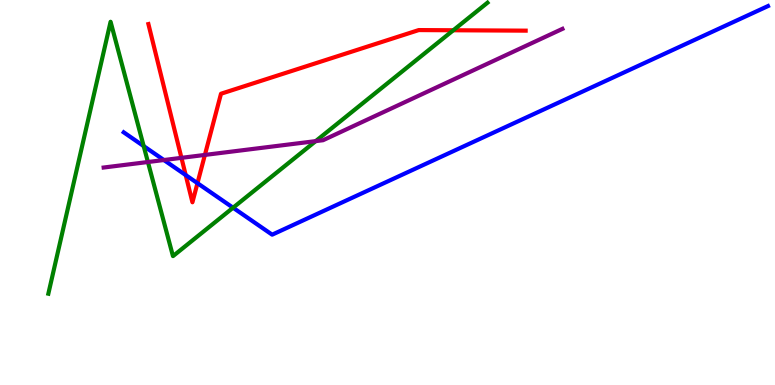[{'lines': ['blue', 'red'], 'intersections': [{'x': 2.4, 'y': 5.45}, {'x': 2.55, 'y': 5.24}]}, {'lines': ['green', 'red'], 'intersections': [{'x': 5.85, 'y': 9.21}]}, {'lines': ['purple', 'red'], 'intersections': [{'x': 2.34, 'y': 5.9}, {'x': 2.64, 'y': 5.98}]}, {'lines': ['blue', 'green'], 'intersections': [{'x': 1.85, 'y': 6.21}, {'x': 3.01, 'y': 4.6}]}, {'lines': ['blue', 'purple'], 'intersections': [{'x': 2.11, 'y': 5.84}]}, {'lines': ['green', 'purple'], 'intersections': [{'x': 1.91, 'y': 5.79}, {'x': 4.07, 'y': 6.33}]}]